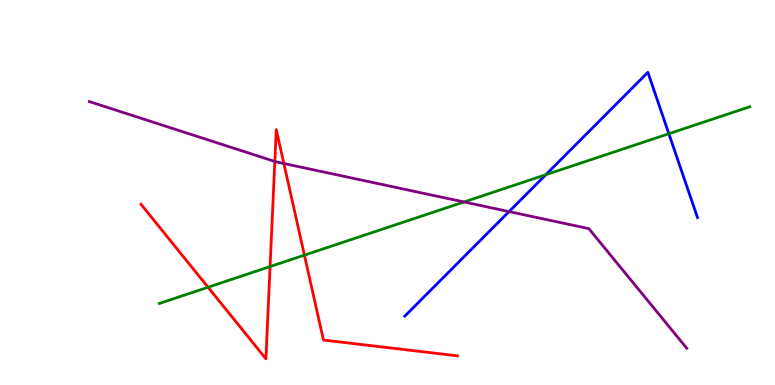[{'lines': ['blue', 'red'], 'intersections': []}, {'lines': ['green', 'red'], 'intersections': [{'x': 2.68, 'y': 2.54}, {'x': 3.48, 'y': 3.08}, {'x': 3.93, 'y': 3.37}]}, {'lines': ['purple', 'red'], 'intersections': [{'x': 3.55, 'y': 5.81}, {'x': 3.66, 'y': 5.75}]}, {'lines': ['blue', 'green'], 'intersections': [{'x': 7.04, 'y': 5.46}, {'x': 8.63, 'y': 6.53}]}, {'lines': ['blue', 'purple'], 'intersections': [{'x': 6.57, 'y': 4.5}]}, {'lines': ['green', 'purple'], 'intersections': [{'x': 5.99, 'y': 4.75}]}]